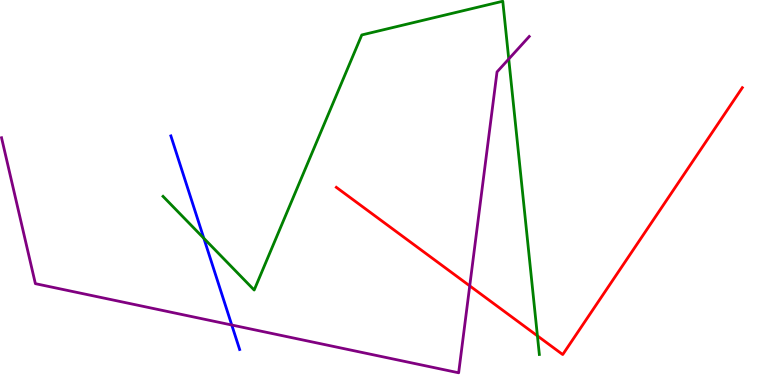[{'lines': ['blue', 'red'], 'intersections': []}, {'lines': ['green', 'red'], 'intersections': [{'x': 6.93, 'y': 1.28}]}, {'lines': ['purple', 'red'], 'intersections': [{'x': 6.06, 'y': 2.57}]}, {'lines': ['blue', 'green'], 'intersections': [{'x': 2.63, 'y': 3.81}]}, {'lines': ['blue', 'purple'], 'intersections': [{'x': 2.99, 'y': 1.56}]}, {'lines': ['green', 'purple'], 'intersections': [{'x': 6.56, 'y': 8.47}]}]